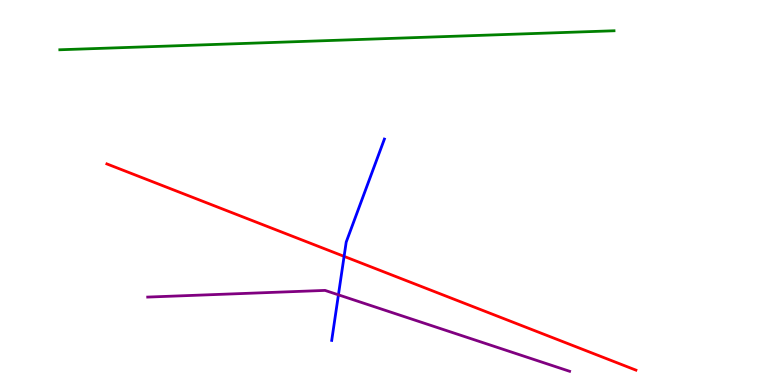[{'lines': ['blue', 'red'], 'intersections': [{'x': 4.44, 'y': 3.34}]}, {'lines': ['green', 'red'], 'intersections': []}, {'lines': ['purple', 'red'], 'intersections': []}, {'lines': ['blue', 'green'], 'intersections': []}, {'lines': ['blue', 'purple'], 'intersections': [{'x': 4.37, 'y': 2.34}]}, {'lines': ['green', 'purple'], 'intersections': []}]